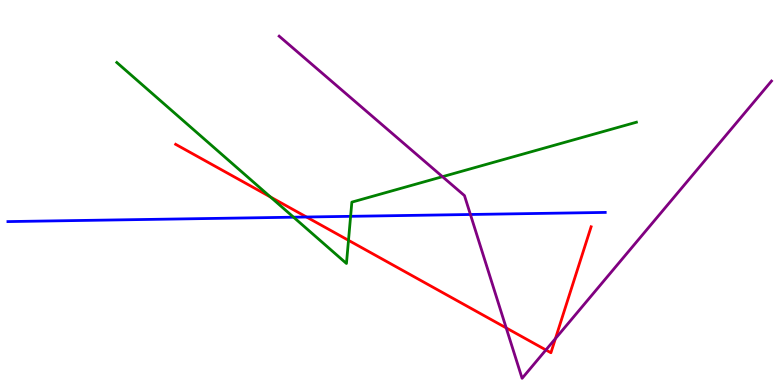[{'lines': ['blue', 'red'], 'intersections': [{'x': 3.95, 'y': 4.36}]}, {'lines': ['green', 'red'], 'intersections': [{'x': 3.49, 'y': 4.88}, {'x': 4.5, 'y': 3.76}]}, {'lines': ['purple', 'red'], 'intersections': [{'x': 6.53, 'y': 1.48}, {'x': 7.04, 'y': 0.91}, {'x': 7.17, 'y': 1.21}]}, {'lines': ['blue', 'green'], 'intersections': [{'x': 3.79, 'y': 4.36}, {'x': 4.52, 'y': 4.38}]}, {'lines': ['blue', 'purple'], 'intersections': [{'x': 6.07, 'y': 4.43}]}, {'lines': ['green', 'purple'], 'intersections': [{'x': 5.71, 'y': 5.41}]}]